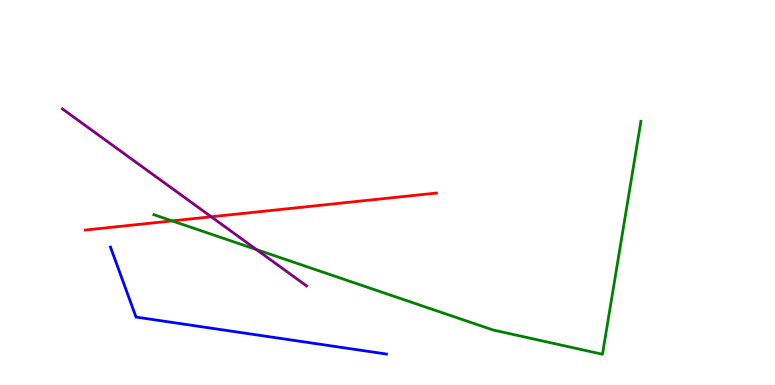[{'lines': ['blue', 'red'], 'intersections': []}, {'lines': ['green', 'red'], 'intersections': [{'x': 2.22, 'y': 4.26}]}, {'lines': ['purple', 'red'], 'intersections': [{'x': 2.73, 'y': 4.37}]}, {'lines': ['blue', 'green'], 'intersections': []}, {'lines': ['blue', 'purple'], 'intersections': []}, {'lines': ['green', 'purple'], 'intersections': [{'x': 3.31, 'y': 3.52}]}]